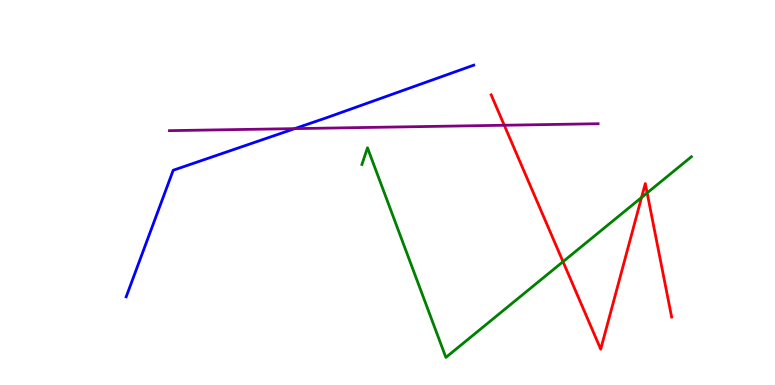[{'lines': ['blue', 'red'], 'intersections': []}, {'lines': ['green', 'red'], 'intersections': [{'x': 7.26, 'y': 3.2}, {'x': 8.28, 'y': 4.87}, {'x': 8.35, 'y': 4.99}]}, {'lines': ['purple', 'red'], 'intersections': [{'x': 6.51, 'y': 6.75}]}, {'lines': ['blue', 'green'], 'intersections': []}, {'lines': ['blue', 'purple'], 'intersections': [{'x': 3.8, 'y': 6.66}]}, {'lines': ['green', 'purple'], 'intersections': []}]